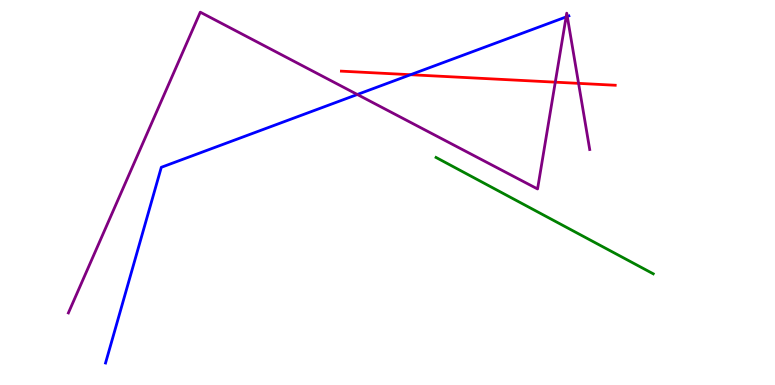[{'lines': ['blue', 'red'], 'intersections': [{'x': 5.3, 'y': 8.06}]}, {'lines': ['green', 'red'], 'intersections': []}, {'lines': ['purple', 'red'], 'intersections': [{'x': 7.16, 'y': 7.87}, {'x': 7.47, 'y': 7.83}]}, {'lines': ['blue', 'green'], 'intersections': []}, {'lines': ['blue', 'purple'], 'intersections': [{'x': 4.61, 'y': 7.55}, {'x': 7.3, 'y': 9.56}, {'x': 7.32, 'y': 9.57}]}, {'lines': ['green', 'purple'], 'intersections': []}]